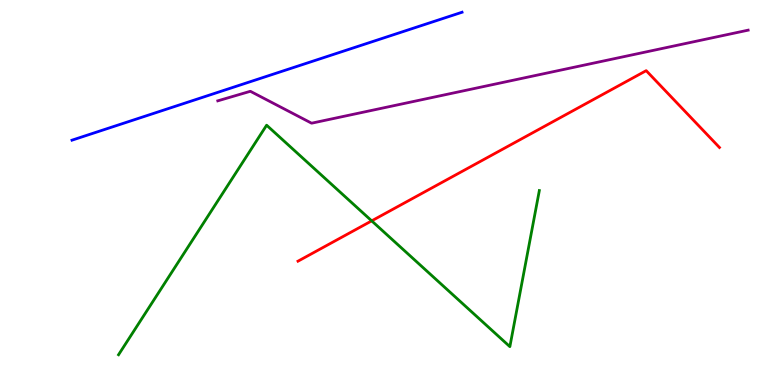[{'lines': ['blue', 'red'], 'intersections': []}, {'lines': ['green', 'red'], 'intersections': [{'x': 4.8, 'y': 4.26}]}, {'lines': ['purple', 'red'], 'intersections': []}, {'lines': ['blue', 'green'], 'intersections': []}, {'lines': ['blue', 'purple'], 'intersections': []}, {'lines': ['green', 'purple'], 'intersections': []}]